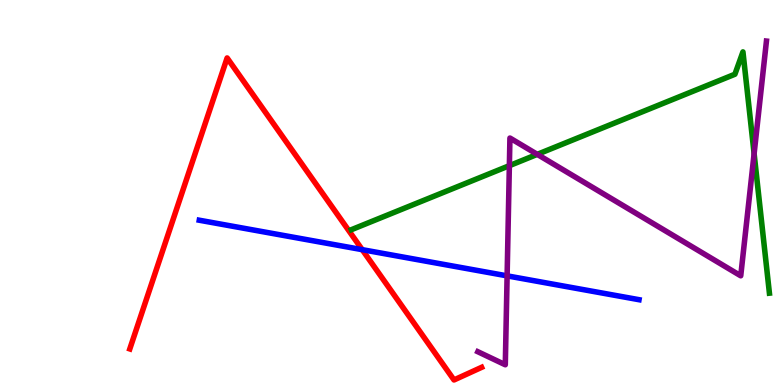[{'lines': ['blue', 'red'], 'intersections': [{'x': 4.67, 'y': 3.52}]}, {'lines': ['green', 'red'], 'intersections': []}, {'lines': ['purple', 'red'], 'intersections': []}, {'lines': ['blue', 'green'], 'intersections': []}, {'lines': ['blue', 'purple'], 'intersections': [{'x': 6.54, 'y': 2.83}]}, {'lines': ['green', 'purple'], 'intersections': [{'x': 6.57, 'y': 5.7}, {'x': 6.93, 'y': 5.99}, {'x': 9.73, 'y': 6.01}]}]